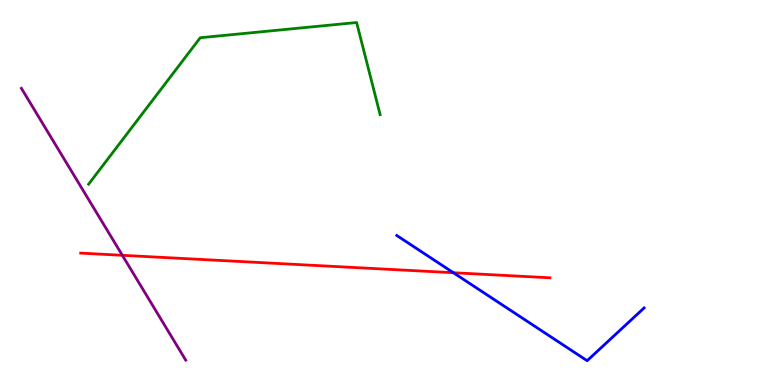[{'lines': ['blue', 'red'], 'intersections': [{'x': 5.85, 'y': 2.92}]}, {'lines': ['green', 'red'], 'intersections': []}, {'lines': ['purple', 'red'], 'intersections': [{'x': 1.58, 'y': 3.37}]}, {'lines': ['blue', 'green'], 'intersections': []}, {'lines': ['blue', 'purple'], 'intersections': []}, {'lines': ['green', 'purple'], 'intersections': []}]